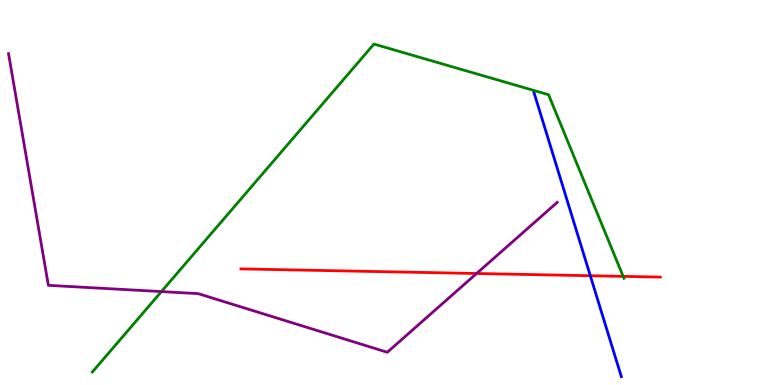[{'lines': ['blue', 'red'], 'intersections': [{'x': 7.62, 'y': 2.84}]}, {'lines': ['green', 'red'], 'intersections': [{'x': 8.04, 'y': 2.82}]}, {'lines': ['purple', 'red'], 'intersections': [{'x': 6.15, 'y': 2.9}]}, {'lines': ['blue', 'green'], 'intersections': []}, {'lines': ['blue', 'purple'], 'intersections': []}, {'lines': ['green', 'purple'], 'intersections': [{'x': 2.08, 'y': 2.43}]}]